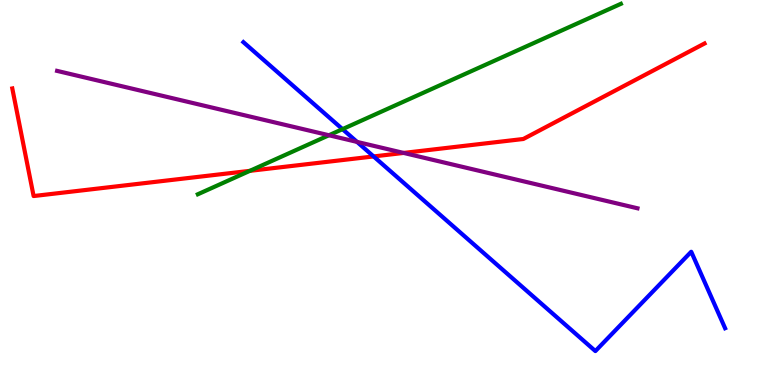[{'lines': ['blue', 'red'], 'intersections': [{'x': 4.82, 'y': 5.94}]}, {'lines': ['green', 'red'], 'intersections': [{'x': 3.22, 'y': 5.56}]}, {'lines': ['purple', 'red'], 'intersections': [{'x': 5.21, 'y': 6.03}]}, {'lines': ['blue', 'green'], 'intersections': [{'x': 4.42, 'y': 6.65}]}, {'lines': ['blue', 'purple'], 'intersections': [{'x': 4.61, 'y': 6.31}]}, {'lines': ['green', 'purple'], 'intersections': [{'x': 4.24, 'y': 6.49}]}]